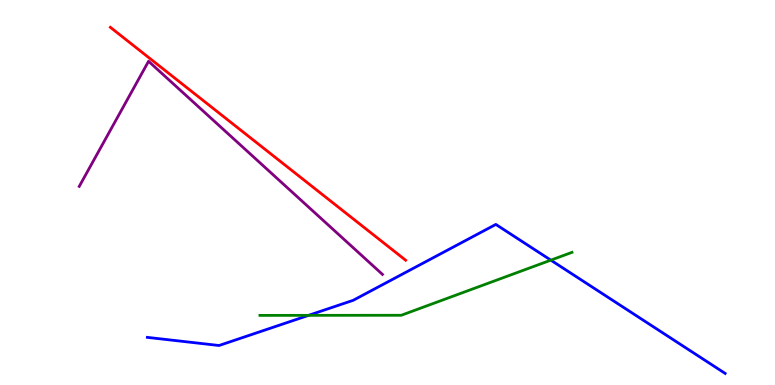[{'lines': ['blue', 'red'], 'intersections': []}, {'lines': ['green', 'red'], 'intersections': []}, {'lines': ['purple', 'red'], 'intersections': []}, {'lines': ['blue', 'green'], 'intersections': [{'x': 3.98, 'y': 1.81}, {'x': 7.11, 'y': 3.24}]}, {'lines': ['blue', 'purple'], 'intersections': []}, {'lines': ['green', 'purple'], 'intersections': []}]